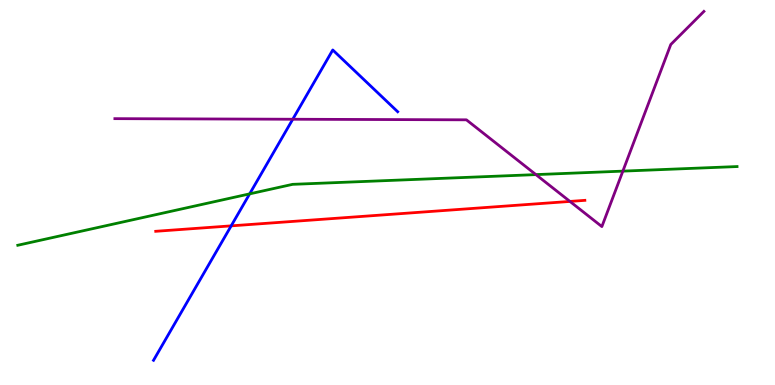[{'lines': ['blue', 'red'], 'intersections': [{'x': 2.98, 'y': 4.13}]}, {'lines': ['green', 'red'], 'intersections': []}, {'lines': ['purple', 'red'], 'intersections': [{'x': 7.35, 'y': 4.77}]}, {'lines': ['blue', 'green'], 'intersections': [{'x': 3.22, 'y': 4.96}]}, {'lines': ['blue', 'purple'], 'intersections': [{'x': 3.78, 'y': 6.9}]}, {'lines': ['green', 'purple'], 'intersections': [{'x': 6.92, 'y': 5.46}, {'x': 8.04, 'y': 5.56}]}]